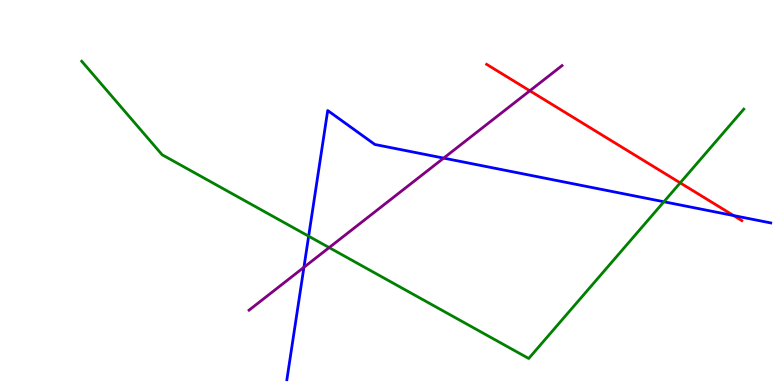[{'lines': ['blue', 'red'], 'intersections': [{'x': 9.47, 'y': 4.4}]}, {'lines': ['green', 'red'], 'intersections': [{'x': 8.78, 'y': 5.25}]}, {'lines': ['purple', 'red'], 'intersections': [{'x': 6.84, 'y': 7.64}]}, {'lines': ['blue', 'green'], 'intersections': [{'x': 3.98, 'y': 3.87}, {'x': 8.57, 'y': 4.76}]}, {'lines': ['blue', 'purple'], 'intersections': [{'x': 3.92, 'y': 3.06}, {'x': 5.72, 'y': 5.89}]}, {'lines': ['green', 'purple'], 'intersections': [{'x': 4.25, 'y': 3.57}]}]